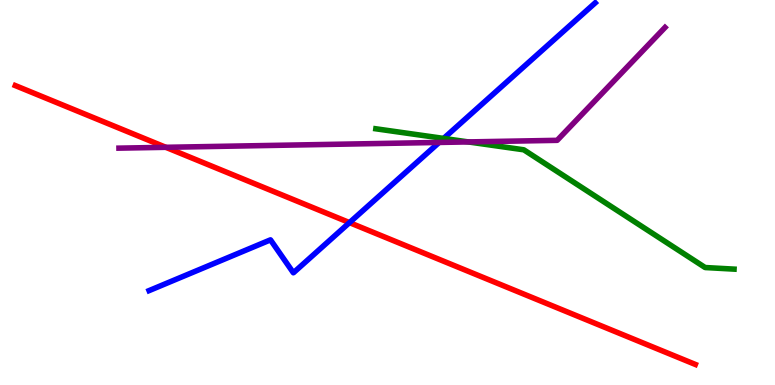[{'lines': ['blue', 'red'], 'intersections': [{'x': 4.51, 'y': 4.22}]}, {'lines': ['green', 'red'], 'intersections': []}, {'lines': ['purple', 'red'], 'intersections': [{'x': 2.14, 'y': 6.17}]}, {'lines': ['blue', 'green'], 'intersections': [{'x': 5.72, 'y': 6.4}]}, {'lines': ['blue', 'purple'], 'intersections': [{'x': 5.67, 'y': 6.3}]}, {'lines': ['green', 'purple'], 'intersections': [{'x': 6.04, 'y': 6.31}]}]